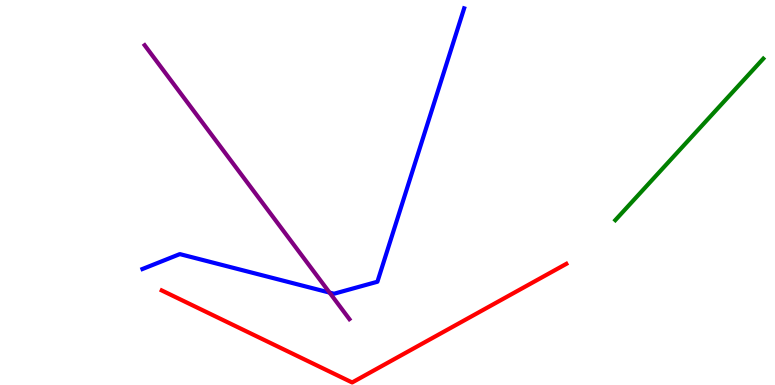[{'lines': ['blue', 'red'], 'intersections': []}, {'lines': ['green', 'red'], 'intersections': []}, {'lines': ['purple', 'red'], 'intersections': []}, {'lines': ['blue', 'green'], 'intersections': []}, {'lines': ['blue', 'purple'], 'intersections': [{'x': 4.25, 'y': 2.4}]}, {'lines': ['green', 'purple'], 'intersections': []}]